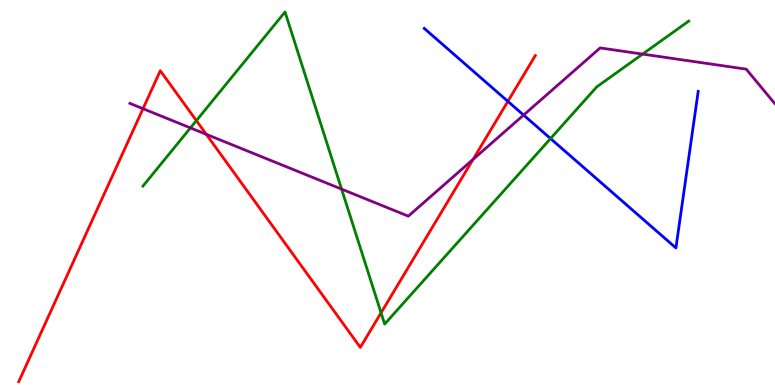[{'lines': ['blue', 'red'], 'intersections': [{'x': 6.55, 'y': 7.37}]}, {'lines': ['green', 'red'], 'intersections': [{'x': 2.53, 'y': 6.87}, {'x': 4.92, 'y': 1.88}]}, {'lines': ['purple', 'red'], 'intersections': [{'x': 1.85, 'y': 7.18}, {'x': 2.66, 'y': 6.51}, {'x': 6.1, 'y': 5.86}]}, {'lines': ['blue', 'green'], 'intersections': [{'x': 7.1, 'y': 6.4}]}, {'lines': ['blue', 'purple'], 'intersections': [{'x': 6.76, 'y': 7.01}]}, {'lines': ['green', 'purple'], 'intersections': [{'x': 2.46, 'y': 6.68}, {'x': 4.41, 'y': 5.09}, {'x': 8.29, 'y': 8.59}]}]